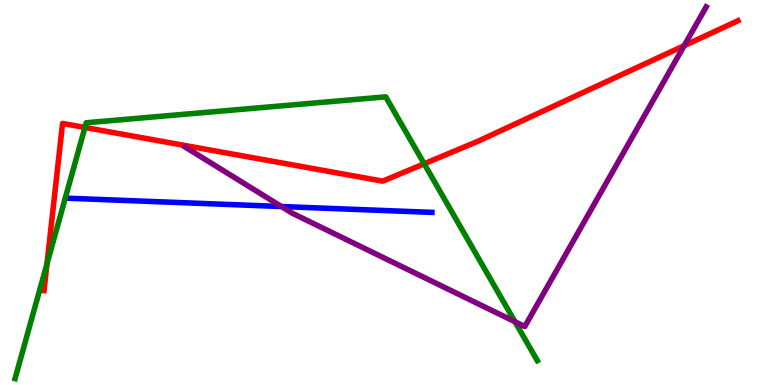[{'lines': ['blue', 'red'], 'intersections': []}, {'lines': ['green', 'red'], 'intersections': [{'x': 0.606, 'y': 3.15}, {'x': 1.1, 'y': 6.69}, {'x': 5.47, 'y': 5.75}]}, {'lines': ['purple', 'red'], 'intersections': [{'x': 8.83, 'y': 8.81}]}, {'lines': ['blue', 'green'], 'intersections': []}, {'lines': ['blue', 'purple'], 'intersections': [{'x': 3.63, 'y': 4.64}]}, {'lines': ['green', 'purple'], 'intersections': [{'x': 6.64, 'y': 1.64}]}]